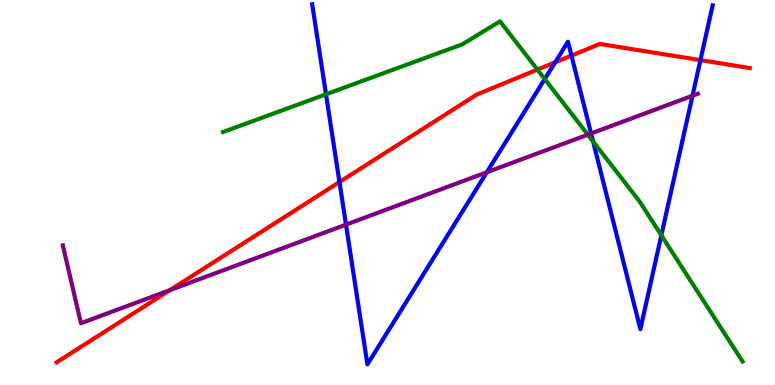[{'lines': ['blue', 'red'], 'intersections': [{'x': 4.38, 'y': 5.27}, {'x': 7.16, 'y': 8.38}, {'x': 7.37, 'y': 8.56}, {'x': 9.04, 'y': 8.44}]}, {'lines': ['green', 'red'], 'intersections': [{'x': 6.93, 'y': 8.19}]}, {'lines': ['purple', 'red'], 'intersections': [{'x': 2.19, 'y': 2.46}]}, {'lines': ['blue', 'green'], 'intersections': [{'x': 4.21, 'y': 7.55}, {'x': 7.03, 'y': 7.95}, {'x': 7.65, 'y': 6.33}, {'x': 8.53, 'y': 3.89}]}, {'lines': ['blue', 'purple'], 'intersections': [{'x': 4.46, 'y': 4.17}, {'x': 6.28, 'y': 5.53}, {'x': 7.63, 'y': 6.53}, {'x': 8.94, 'y': 7.51}]}, {'lines': ['green', 'purple'], 'intersections': [{'x': 7.58, 'y': 6.5}]}]